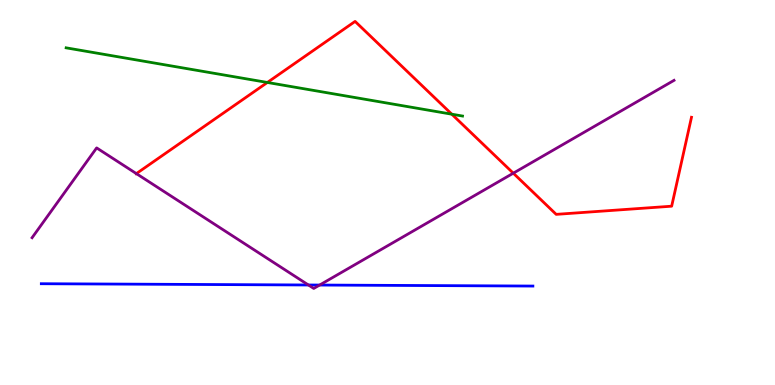[{'lines': ['blue', 'red'], 'intersections': []}, {'lines': ['green', 'red'], 'intersections': [{'x': 3.45, 'y': 7.86}, {'x': 5.83, 'y': 7.03}]}, {'lines': ['purple', 'red'], 'intersections': [{'x': 1.76, 'y': 5.49}, {'x': 6.62, 'y': 5.5}]}, {'lines': ['blue', 'green'], 'intersections': []}, {'lines': ['blue', 'purple'], 'intersections': [{'x': 3.98, 'y': 2.6}, {'x': 4.12, 'y': 2.6}]}, {'lines': ['green', 'purple'], 'intersections': []}]